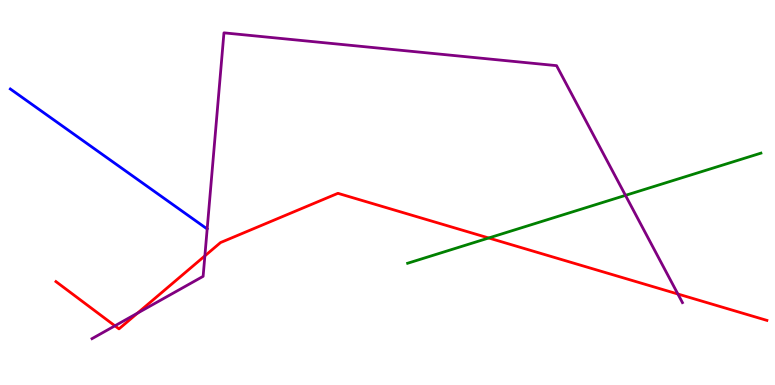[{'lines': ['blue', 'red'], 'intersections': []}, {'lines': ['green', 'red'], 'intersections': [{'x': 6.31, 'y': 3.82}]}, {'lines': ['purple', 'red'], 'intersections': [{'x': 1.48, 'y': 1.54}, {'x': 1.77, 'y': 1.87}, {'x': 2.64, 'y': 3.35}, {'x': 8.75, 'y': 2.36}]}, {'lines': ['blue', 'green'], 'intersections': []}, {'lines': ['blue', 'purple'], 'intersections': []}, {'lines': ['green', 'purple'], 'intersections': [{'x': 8.07, 'y': 4.93}]}]